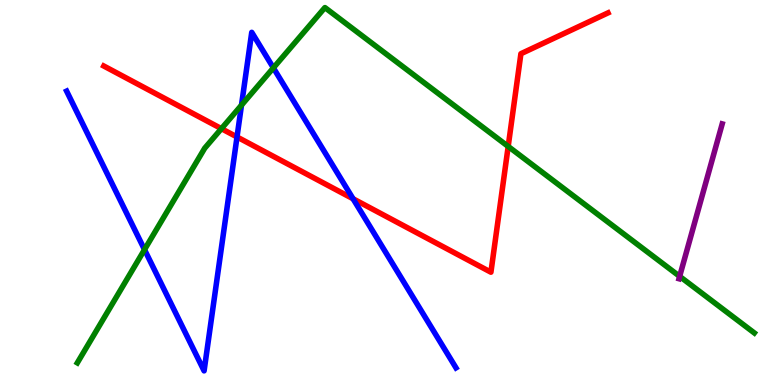[{'lines': ['blue', 'red'], 'intersections': [{'x': 3.06, 'y': 6.44}, {'x': 4.56, 'y': 4.84}]}, {'lines': ['green', 'red'], 'intersections': [{'x': 2.86, 'y': 6.66}, {'x': 6.56, 'y': 6.2}]}, {'lines': ['purple', 'red'], 'intersections': []}, {'lines': ['blue', 'green'], 'intersections': [{'x': 1.86, 'y': 3.52}, {'x': 3.12, 'y': 7.27}, {'x': 3.53, 'y': 8.24}]}, {'lines': ['blue', 'purple'], 'intersections': []}, {'lines': ['green', 'purple'], 'intersections': [{'x': 8.77, 'y': 2.82}]}]